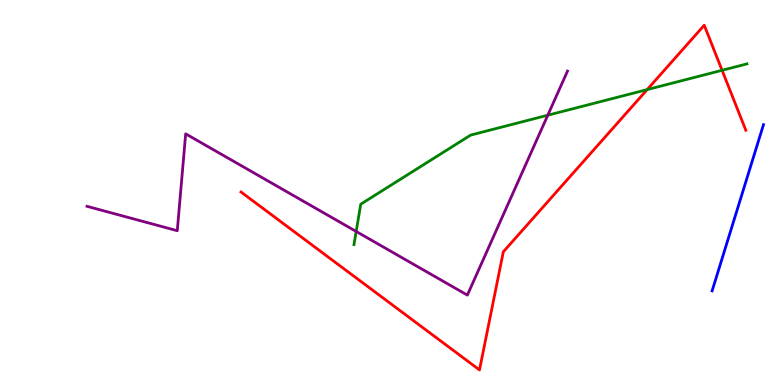[{'lines': ['blue', 'red'], 'intersections': []}, {'lines': ['green', 'red'], 'intersections': [{'x': 8.35, 'y': 7.67}, {'x': 9.32, 'y': 8.17}]}, {'lines': ['purple', 'red'], 'intersections': []}, {'lines': ['blue', 'green'], 'intersections': []}, {'lines': ['blue', 'purple'], 'intersections': []}, {'lines': ['green', 'purple'], 'intersections': [{'x': 4.6, 'y': 3.99}, {'x': 7.07, 'y': 7.01}]}]